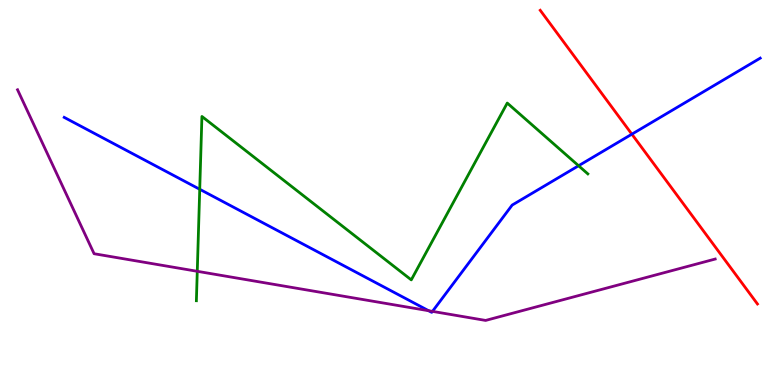[{'lines': ['blue', 'red'], 'intersections': [{'x': 8.15, 'y': 6.51}]}, {'lines': ['green', 'red'], 'intersections': []}, {'lines': ['purple', 'red'], 'intersections': []}, {'lines': ['blue', 'green'], 'intersections': [{'x': 2.58, 'y': 5.08}, {'x': 7.47, 'y': 5.7}]}, {'lines': ['blue', 'purple'], 'intersections': [{'x': 5.53, 'y': 1.93}, {'x': 5.58, 'y': 1.91}]}, {'lines': ['green', 'purple'], 'intersections': [{'x': 2.55, 'y': 2.95}]}]